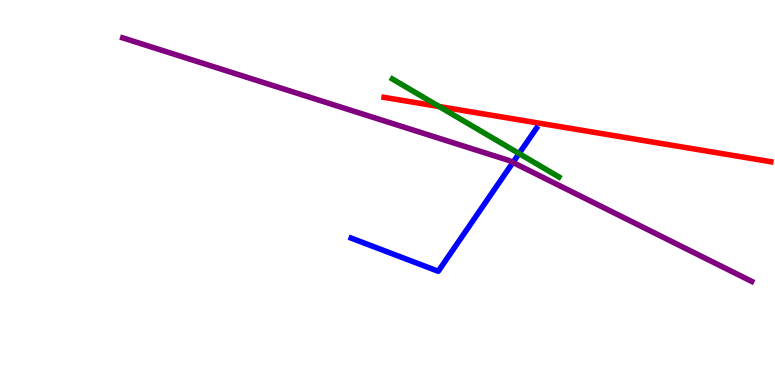[{'lines': ['blue', 'red'], 'intersections': []}, {'lines': ['green', 'red'], 'intersections': [{'x': 5.67, 'y': 7.23}]}, {'lines': ['purple', 'red'], 'intersections': []}, {'lines': ['blue', 'green'], 'intersections': [{'x': 6.7, 'y': 6.01}]}, {'lines': ['blue', 'purple'], 'intersections': [{'x': 6.62, 'y': 5.78}]}, {'lines': ['green', 'purple'], 'intersections': []}]